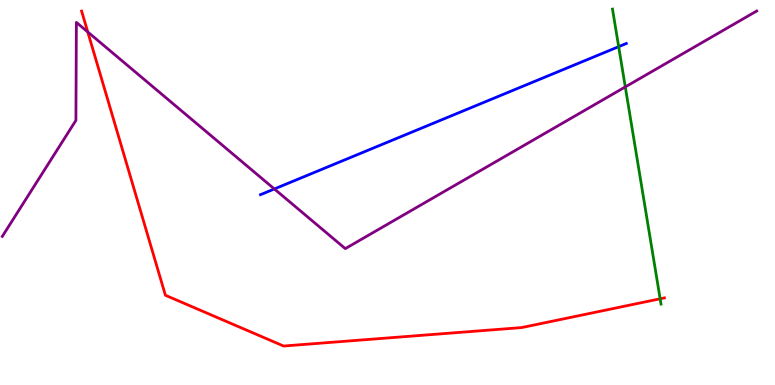[{'lines': ['blue', 'red'], 'intersections': []}, {'lines': ['green', 'red'], 'intersections': [{'x': 8.52, 'y': 2.24}]}, {'lines': ['purple', 'red'], 'intersections': [{'x': 1.13, 'y': 9.17}]}, {'lines': ['blue', 'green'], 'intersections': [{'x': 7.98, 'y': 8.79}]}, {'lines': ['blue', 'purple'], 'intersections': [{'x': 3.54, 'y': 5.09}]}, {'lines': ['green', 'purple'], 'intersections': [{'x': 8.07, 'y': 7.74}]}]